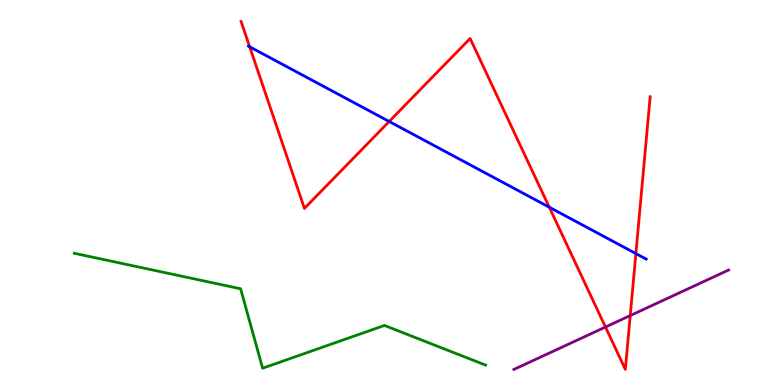[{'lines': ['blue', 'red'], 'intersections': [{'x': 3.22, 'y': 8.78}, {'x': 5.02, 'y': 6.84}, {'x': 7.09, 'y': 4.62}, {'x': 8.2, 'y': 3.41}]}, {'lines': ['green', 'red'], 'intersections': []}, {'lines': ['purple', 'red'], 'intersections': [{'x': 7.81, 'y': 1.51}, {'x': 8.13, 'y': 1.8}]}, {'lines': ['blue', 'green'], 'intersections': []}, {'lines': ['blue', 'purple'], 'intersections': []}, {'lines': ['green', 'purple'], 'intersections': []}]